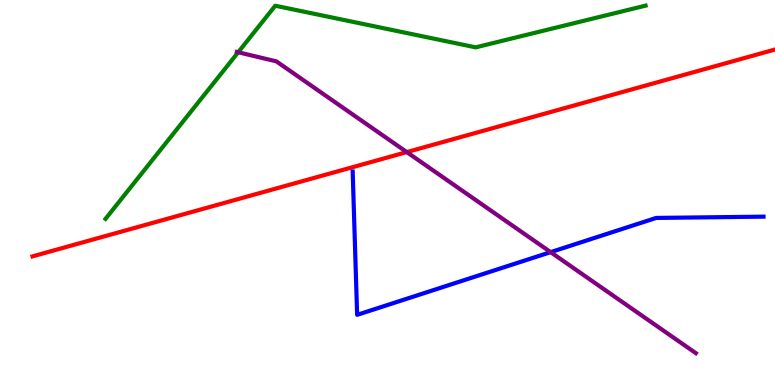[{'lines': ['blue', 'red'], 'intersections': []}, {'lines': ['green', 'red'], 'intersections': []}, {'lines': ['purple', 'red'], 'intersections': [{'x': 5.25, 'y': 6.05}]}, {'lines': ['blue', 'green'], 'intersections': []}, {'lines': ['blue', 'purple'], 'intersections': [{'x': 7.1, 'y': 3.45}]}, {'lines': ['green', 'purple'], 'intersections': [{'x': 3.07, 'y': 8.64}]}]